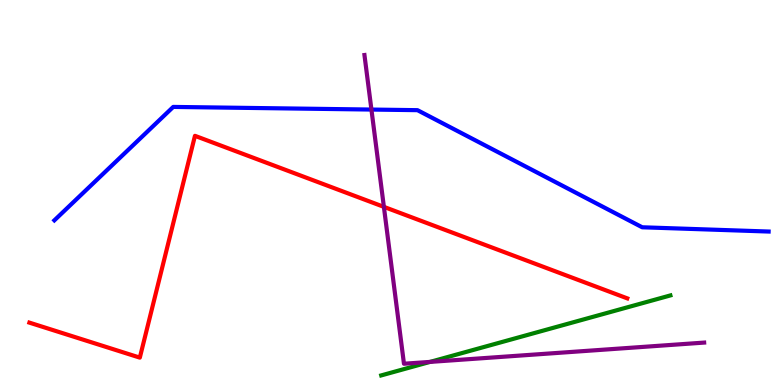[{'lines': ['blue', 'red'], 'intersections': []}, {'lines': ['green', 'red'], 'intersections': []}, {'lines': ['purple', 'red'], 'intersections': [{'x': 4.95, 'y': 4.63}]}, {'lines': ['blue', 'green'], 'intersections': []}, {'lines': ['blue', 'purple'], 'intersections': [{'x': 4.79, 'y': 7.15}]}, {'lines': ['green', 'purple'], 'intersections': [{'x': 5.55, 'y': 0.6}]}]